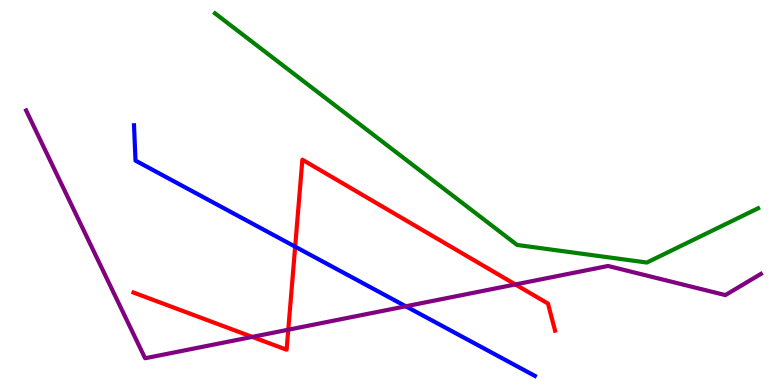[{'lines': ['blue', 'red'], 'intersections': [{'x': 3.81, 'y': 3.59}]}, {'lines': ['green', 'red'], 'intersections': []}, {'lines': ['purple', 'red'], 'intersections': [{'x': 3.25, 'y': 1.25}, {'x': 3.72, 'y': 1.44}, {'x': 6.65, 'y': 2.61}]}, {'lines': ['blue', 'green'], 'intersections': []}, {'lines': ['blue', 'purple'], 'intersections': [{'x': 5.24, 'y': 2.04}]}, {'lines': ['green', 'purple'], 'intersections': []}]